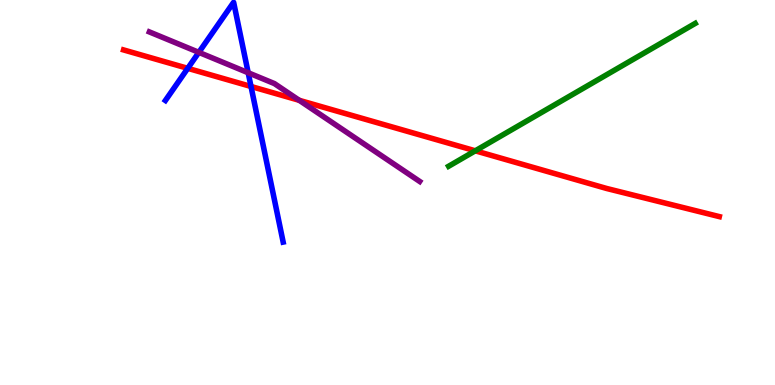[{'lines': ['blue', 'red'], 'intersections': [{'x': 2.42, 'y': 8.23}, {'x': 3.24, 'y': 7.75}]}, {'lines': ['green', 'red'], 'intersections': [{'x': 6.13, 'y': 6.08}]}, {'lines': ['purple', 'red'], 'intersections': [{'x': 3.86, 'y': 7.39}]}, {'lines': ['blue', 'green'], 'intersections': []}, {'lines': ['blue', 'purple'], 'intersections': [{'x': 2.57, 'y': 8.64}, {'x': 3.2, 'y': 8.11}]}, {'lines': ['green', 'purple'], 'intersections': []}]